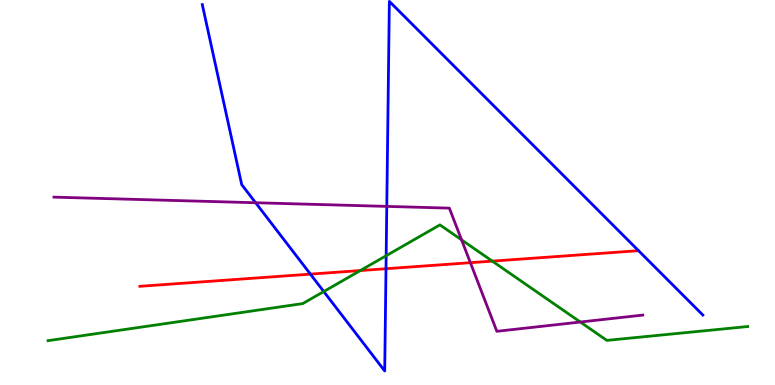[{'lines': ['blue', 'red'], 'intersections': [{'x': 4.01, 'y': 2.88}, {'x': 4.98, 'y': 3.02}]}, {'lines': ['green', 'red'], 'intersections': [{'x': 4.65, 'y': 2.97}, {'x': 6.35, 'y': 3.22}]}, {'lines': ['purple', 'red'], 'intersections': [{'x': 6.07, 'y': 3.18}]}, {'lines': ['blue', 'green'], 'intersections': [{'x': 4.18, 'y': 2.43}, {'x': 4.98, 'y': 3.36}]}, {'lines': ['blue', 'purple'], 'intersections': [{'x': 3.3, 'y': 4.73}, {'x': 4.99, 'y': 4.64}]}, {'lines': ['green', 'purple'], 'intersections': [{'x': 5.96, 'y': 3.77}, {'x': 7.49, 'y': 1.64}]}]